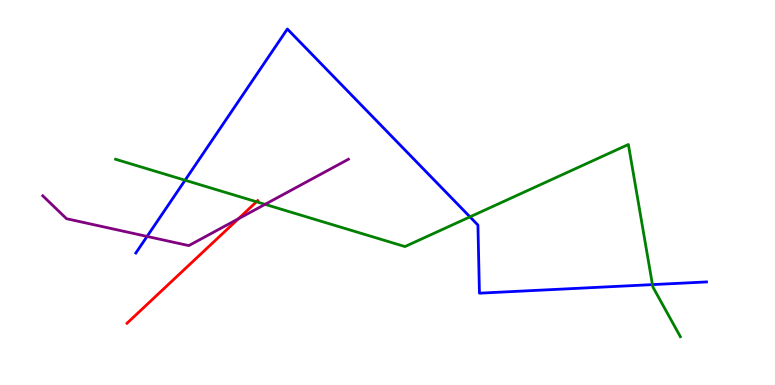[{'lines': ['blue', 'red'], 'intersections': []}, {'lines': ['green', 'red'], 'intersections': [{'x': 3.31, 'y': 4.76}]}, {'lines': ['purple', 'red'], 'intersections': [{'x': 3.08, 'y': 4.32}]}, {'lines': ['blue', 'green'], 'intersections': [{'x': 2.39, 'y': 5.32}, {'x': 6.06, 'y': 4.37}, {'x': 8.42, 'y': 2.61}]}, {'lines': ['blue', 'purple'], 'intersections': [{'x': 1.9, 'y': 3.86}]}, {'lines': ['green', 'purple'], 'intersections': [{'x': 3.42, 'y': 4.69}]}]